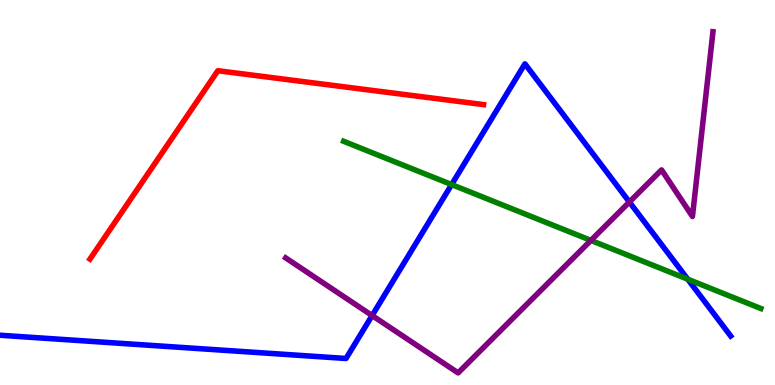[{'lines': ['blue', 'red'], 'intersections': []}, {'lines': ['green', 'red'], 'intersections': []}, {'lines': ['purple', 'red'], 'intersections': []}, {'lines': ['blue', 'green'], 'intersections': [{'x': 5.83, 'y': 5.21}, {'x': 8.87, 'y': 2.75}]}, {'lines': ['blue', 'purple'], 'intersections': [{'x': 4.8, 'y': 1.8}, {'x': 8.12, 'y': 4.75}]}, {'lines': ['green', 'purple'], 'intersections': [{'x': 7.62, 'y': 3.76}]}]